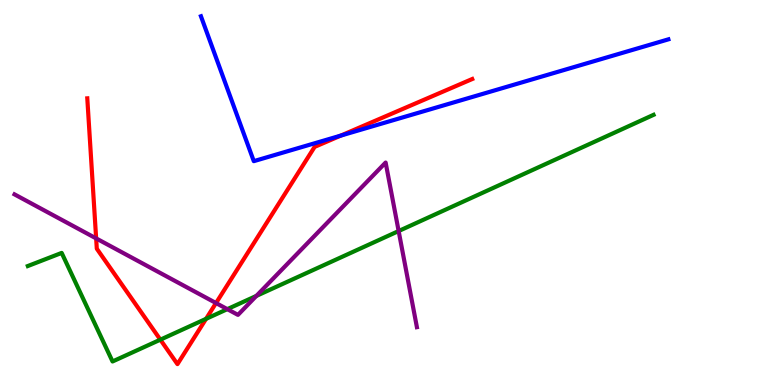[{'lines': ['blue', 'red'], 'intersections': [{'x': 4.4, 'y': 6.48}]}, {'lines': ['green', 'red'], 'intersections': [{'x': 2.07, 'y': 1.18}, {'x': 2.66, 'y': 1.72}]}, {'lines': ['purple', 'red'], 'intersections': [{'x': 1.24, 'y': 3.81}, {'x': 2.79, 'y': 2.13}]}, {'lines': ['blue', 'green'], 'intersections': []}, {'lines': ['blue', 'purple'], 'intersections': []}, {'lines': ['green', 'purple'], 'intersections': [{'x': 2.93, 'y': 1.97}, {'x': 3.31, 'y': 2.31}, {'x': 5.14, 'y': 4.0}]}]